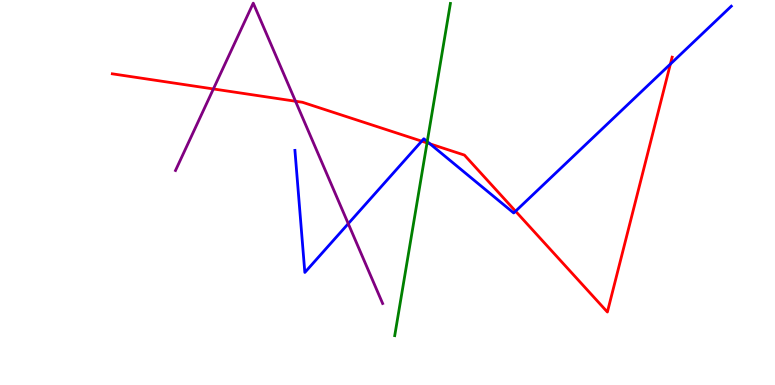[{'lines': ['blue', 'red'], 'intersections': [{'x': 5.44, 'y': 6.33}, {'x': 5.55, 'y': 6.26}, {'x': 6.65, 'y': 4.51}, {'x': 8.65, 'y': 8.34}]}, {'lines': ['green', 'red'], 'intersections': [{'x': 5.51, 'y': 6.29}]}, {'lines': ['purple', 'red'], 'intersections': [{'x': 2.75, 'y': 7.69}, {'x': 3.81, 'y': 7.37}]}, {'lines': ['blue', 'green'], 'intersections': [{'x': 5.51, 'y': 6.32}]}, {'lines': ['blue', 'purple'], 'intersections': [{'x': 4.49, 'y': 4.19}]}, {'lines': ['green', 'purple'], 'intersections': []}]